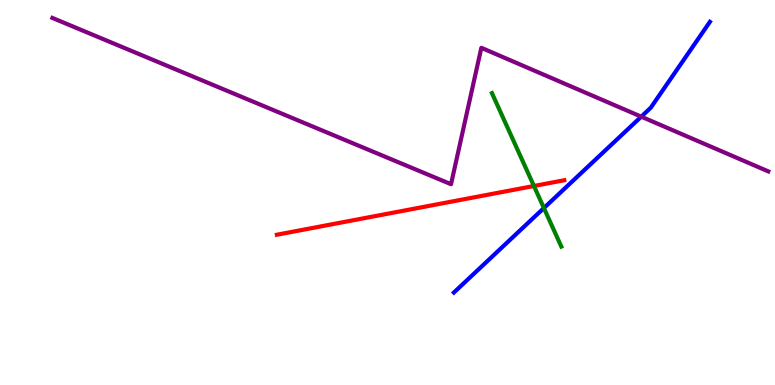[{'lines': ['blue', 'red'], 'intersections': []}, {'lines': ['green', 'red'], 'intersections': [{'x': 6.89, 'y': 5.17}]}, {'lines': ['purple', 'red'], 'intersections': []}, {'lines': ['blue', 'green'], 'intersections': [{'x': 7.02, 'y': 4.6}]}, {'lines': ['blue', 'purple'], 'intersections': [{'x': 8.27, 'y': 6.97}]}, {'lines': ['green', 'purple'], 'intersections': []}]